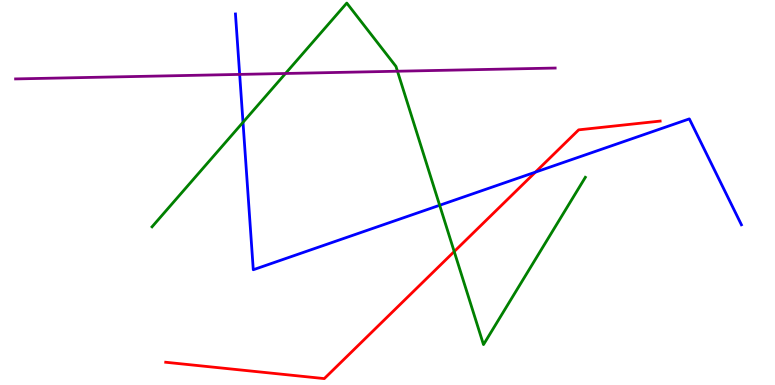[{'lines': ['blue', 'red'], 'intersections': [{'x': 6.91, 'y': 5.53}]}, {'lines': ['green', 'red'], 'intersections': [{'x': 5.86, 'y': 3.47}]}, {'lines': ['purple', 'red'], 'intersections': []}, {'lines': ['blue', 'green'], 'intersections': [{'x': 3.14, 'y': 6.82}, {'x': 5.67, 'y': 4.67}]}, {'lines': ['blue', 'purple'], 'intersections': [{'x': 3.09, 'y': 8.07}]}, {'lines': ['green', 'purple'], 'intersections': [{'x': 3.68, 'y': 8.09}, {'x': 5.13, 'y': 8.15}]}]